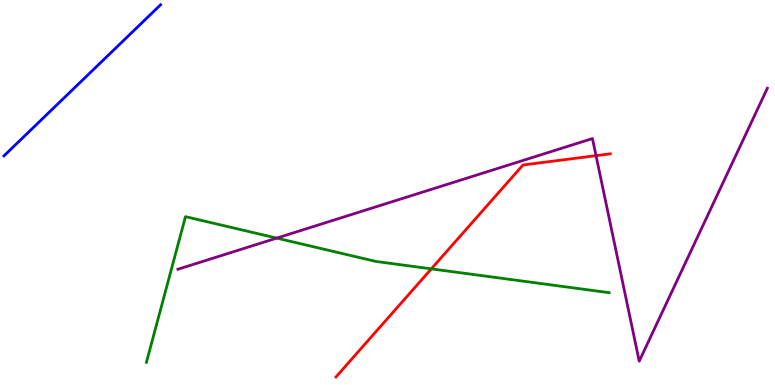[{'lines': ['blue', 'red'], 'intersections': []}, {'lines': ['green', 'red'], 'intersections': [{'x': 5.57, 'y': 3.02}]}, {'lines': ['purple', 'red'], 'intersections': [{'x': 7.69, 'y': 5.96}]}, {'lines': ['blue', 'green'], 'intersections': []}, {'lines': ['blue', 'purple'], 'intersections': []}, {'lines': ['green', 'purple'], 'intersections': [{'x': 3.57, 'y': 3.82}]}]